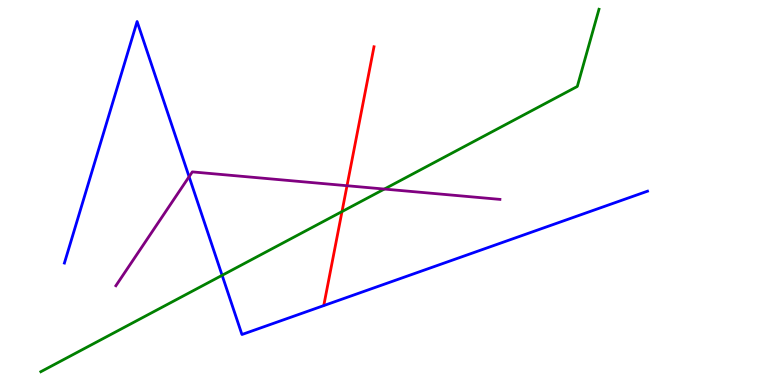[{'lines': ['blue', 'red'], 'intersections': []}, {'lines': ['green', 'red'], 'intersections': [{'x': 4.41, 'y': 4.5}]}, {'lines': ['purple', 'red'], 'intersections': [{'x': 4.48, 'y': 5.18}]}, {'lines': ['blue', 'green'], 'intersections': [{'x': 2.87, 'y': 2.85}]}, {'lines': ['blue', 'purple'], 'intersections': [{'x': 2.44, 'y': 5.41}]}, {'lines': ['green', 'purple'], 'intersections': [{'x': 4.96, 'y': 5.09}]}]